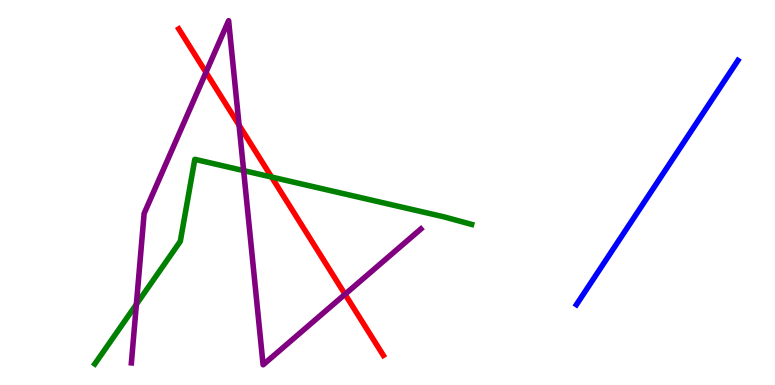[{'lines': ['blue', 'red'], 'intersections': []}, {'lines': ['green', 'red'], 'intersections': [{'x': 3.5, 'y': 5.4}]}, {'lines': ['purple', 'red'], 'intersections': [{'x': 2.66, 'y': 8.12}, {'x': 3.08, 'y': 6.75}, {'x': 4.45, 'y': 2.36}]}, {'lines': ['blue', 'green'], 'intersections': []}, {'lines': ['blue', 'purple'], 'intersections': []}, {'lines': ['green', 'purple'], 'intersections': [{'x': 1.76, 'y': 2.1}, {'x': 3.14, 'y': 5.57}]}]